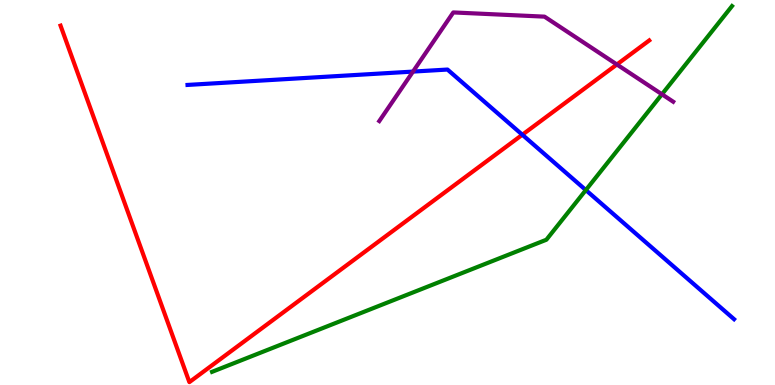[{'lines': ['blue', 'red'], 'intersections': [{'x': 6.74, 'y': 6.5}]}, {'lines': ['green', 'red'], 'intersections': []}, {'lines': ['purple', 'red'], 'intersections': [{'x': 7.96, 'y': 8.33}]}, {'lines': ['blue', 'green'], 'intersections': [{'x': 7.56, 'y': 5.06}]}, {'lines': ['blue', 'purple'], 'intersections': [{'x': 5.33, 'y': 8.14}]}, {'lines': ['green', 'purple'], 'intersections': [{'x': 8.54, 'y': 7.55}]}]